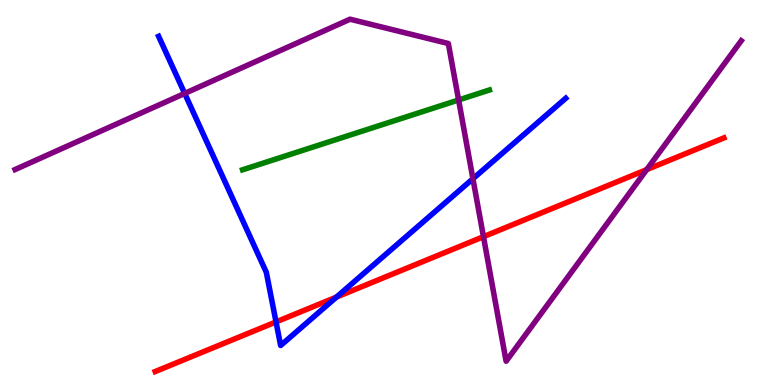[{'lines': ['blue', 'red'], 'intersections': [{'x': 3.56, 'y': 1.64}, {'x': 4.34, 'y': 2.28}]}, {'lines': ['green', 'red'], 'intersections': []}, {'lines': ['purple', 'red'], 'intersections': [{'x': 6.24, 'y': 3.85}, {'x': 8.34, 'y': 5.59}]}, {'lines': ['blue', 'green'], 'intersections': []}, {'lines': ['blue', 'purple'], 'intersections': [{'x': 2.38, 'y': 7.57}, {'x': 6.1, 'y': 5.36}]}, {'lines': ['green', 'purple'], 'intersections': [{'x': 5.92, 'y': 7.4}]}]